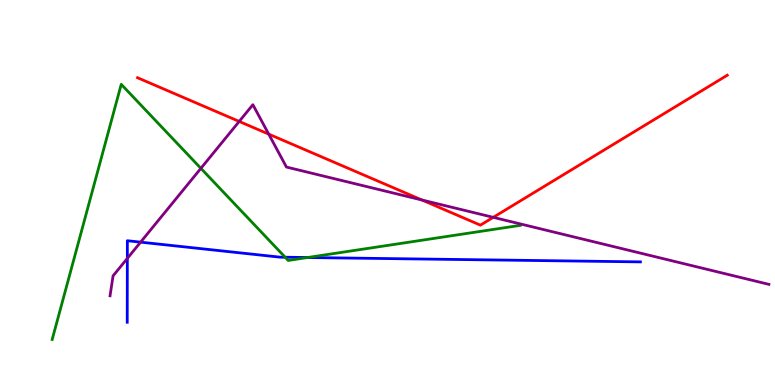[{'lines': ['blue', 'red'], 'intersections': []}, {'lines': ['green', 'red'], 'intersections': []}, {'lines': ['purple', 'red'], 'intersections': [{'x': 3.09, 'y': 6.85}, {'x': 3.47, 'y': 6.52}, {'x': 5.44, 'y': 4.81}, {'x': 6.36, 'y': 4.35}]}, {'lines': ['blue', 'green'], 'intersections': [{'x': 3.68, 'y': 3.32}, {'x': 3.97, 'y': 3.31}]}, {'lines': ['blue', 'purple'], 'intersections': [{'x': 1.64, 'y': 3.29}, {'x': 1.81, 'y': 3.71}]}, {'lines': ['green', 'purple'], 'intersections': [{'x': 2.59, 'y': 5.63}]}]